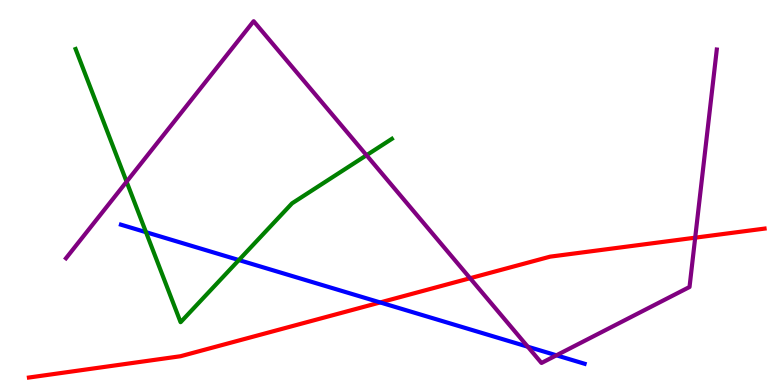[{'lines': ['blue', 'red'], 'intersections': [{'x': 4.91, 'y': 2.14}]}, {'lines': ['green', 'red'], 'intersections': []}, {'lines': ['purple', 'red'], 'intersections': [{'x': 6.07, 'y': 2.77}, {'x': 8.97, 'y': 3.83}]}, {'lines': ['blue', 'green'], 'intersections': [{'x': 1.88, 'y': 3.97}, {'x': 3.08, 'y': 3.25}]}, {'lines': ['blue', 'purple'], 'intersections': [{'x': 6.81, 'y': 0.994}, {'x': 7.18, 'y': 0.771}]}, {'lines': ['green', 'purple'], 'intersections': [{'x': 1.63, 'y': 5.28}, {'x': 4.73, 'y': 5.97}]}]